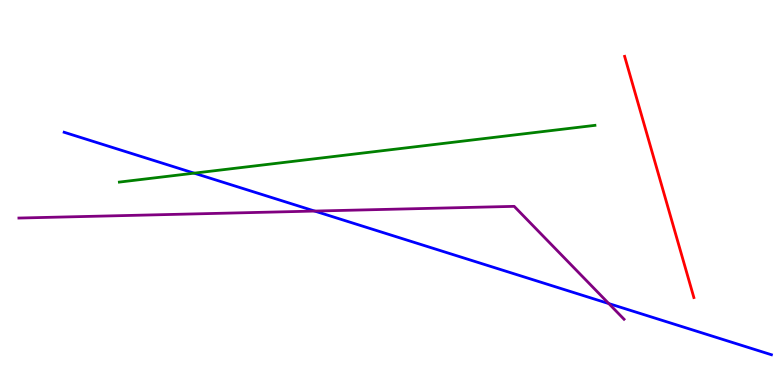[{'lines': ['blue', 'red'], 'intersections': []}, {'lines': ['green', 'red'], 'intersections': []}, {'lines': ['purple', 'red'], 'intersections': []}, {'lines': ['blue', 'green'], 'intersections': [{'x': 2.51, 'y': 5.5}]}, {'lines': ['blue', 'purple'], 'intersections': [{'x': 4.06, 'y': 4.52}, {'x': 7.86, 'y': 2.11}]}, {'lines': ['green', 'purple'], 'intersections': []}]